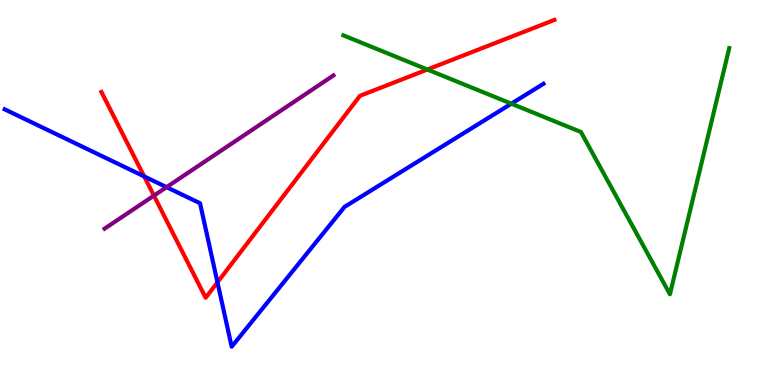[{'lines': ['blue', 'red'], 'intersections': [{'x': 1.86, 'y': 5.42}, {'x': 2.81, 'y': 2.67}]}, {'lines': ['green', 'red'], 'intersections': [{'x': 5.51, 'y': 8.19}]}, {'lines': ['purple', 'red'], 'intersections': [{'x': 1.99, 'y': 4.92}]}, {'lines': ['blue', 'green'], 'intersections': [{'x': 6.6, 'y': 7.31}]}, {'lines': ['blue', 'purple'], 'intersections': [{'x': 2.15, 'y': 5.14}]}, {'lines': ['green', 'purple'], 'intersections': []}]